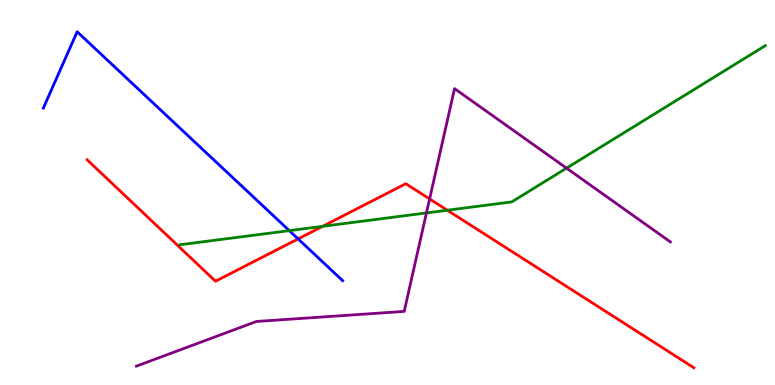[{'lines': ['blue', 'red'], 'intersections': [{'x': 3.85, 'y': 3.79}]}, {'lines': ['green', 'red'], 'intersections': [{'x': 4.16, 'y': 4.12}, {'x': 5.77, 'y': 4.54}]}, {'lines': ['purple', 'red'], 'intersections': [{'x': 5.54, 'y': 4.83}]}, {'lines': ['blue', 'green'], 'intersections': [{'x': 3.73, 'y': 4.01}]}, {'lines': ['blue', 'purple'], 'intersections': []}, {'lines': ['green', 'purple'], 'intersections': [{'x': 5.5, 'y': 4.47}, {'x': 7.31, 'y': 5.63}]}]